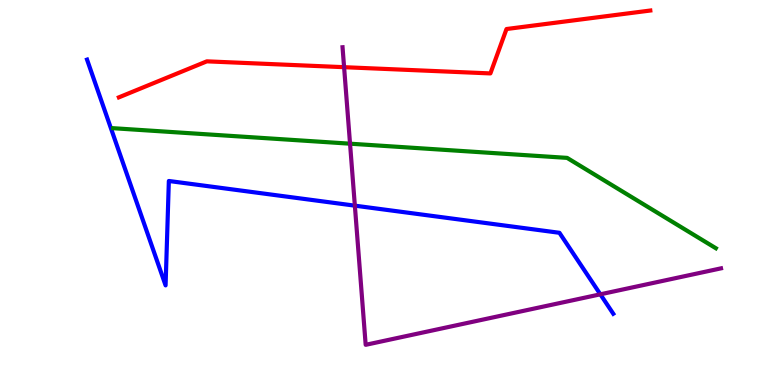[{'lines': ['blue', 'red'], 'intersections': []}, {'lines': ['green', 'red'], 'intersections': []}, {'lines': ['purple', 'red'], 'intersections': [{'x': 4.44, 'y': 8.25}]}, {'lines': ['blue', 'green'], 'intersections': []}, {'lines': ['blue', 'purple'], 'intersections': [{'x': 4.58, 'y': 4.66}, {'x': 7.75, 'y': 2.36}]}, {'lines': ['green', 'purple'], 'intersections': [{'x': 4.52, 'y': 6.27}]}]